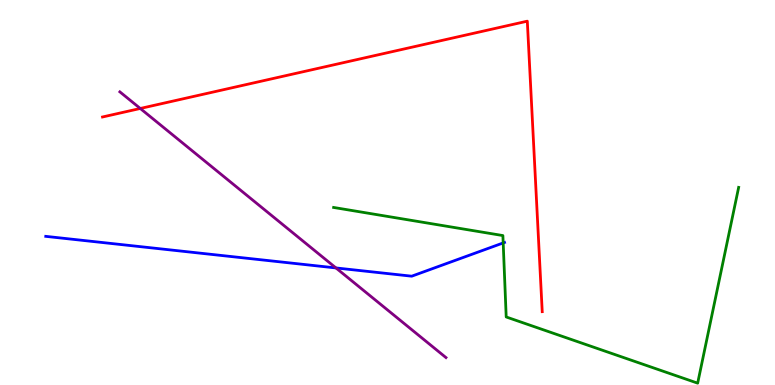[{'lines': ['blue', 'red'], 'intersections': []}, {'lines': ['green', 'red'], 'intersections': []}, {'lines': ['purple', 'red'], 'intersections': [{'x': 1.81, 'y': 7.18}]}, {'lines': ['blue', 'green'], 'intersections': [{'x': 6.49, 'y': 3.69}]}, {'lines': ['blue', 'purple'], 'intersections': [{'x': 4.34, 'y': 3.04}]}, {'lines': ['green', 'purple'], 'intersections': []}]